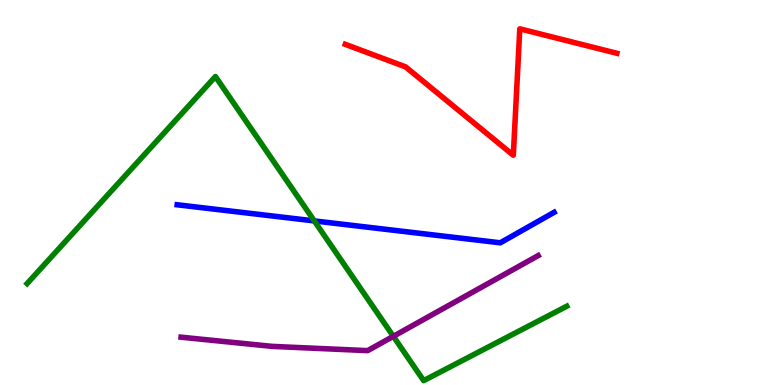[{'lines': ['blue', 'red'], 'intersections': []}, {'lines': ['green', 'red'], 'intersections': []}, {'lines': ['purple', 'red'], 'intersections': []}, {'lines': ['blue', 'green'], 'intersections': [{'x': 4.06, 'y': 4.26}]}, {'lines': ['blue', 'purple'], 'intersections': []}, {'lines': ['green', 'purple'], 'intersections': [{'x': 5.08, 'y': 1.26}]}]